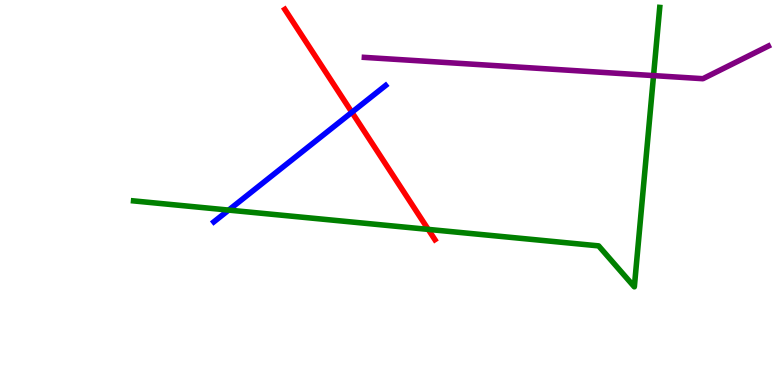[{'lines': ['blue', 'red'], 'intersections': [{'x': 4.54, 'y': 7.08}]}, {'lines': ['green', 'red'], 'intersections': [{'x': 5.53, 'y': 4.04}]}, {'lines': ['purple', 'red'], 'intersections': []}, {'lines': ['blue', 'green'], 'intersections': [{'x': 2.95, 'y': 4.54}]}, {'lines': ['blue', 'purple'], 'intersections': []}, {'lines': ['green', 'purple'], 'intersections': [{'x': 8.43, 'y': 8.04}]}]